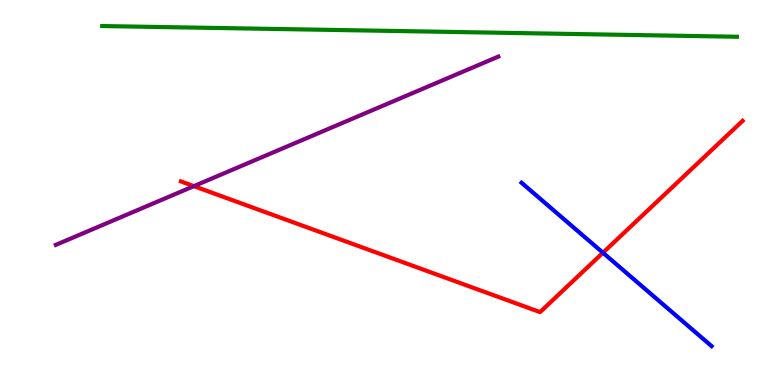[{'lines': ['blue', 'red'], 'intersections': [{'x': 7.78, 'y': 3.44}]}, {'lines': ['green', 'red'], 'intersections': []}, {'lines': ['purple', 'red'], 'intersections': [{'x': 2.5, 'y': 5.17}]}, {'lines': ['blue', 'green'], 'intersections': []}, {'lines': ['blue', 'purple'], 'intersections': []}, {'lines': ['green', 'purple'], 'intersections': []}]